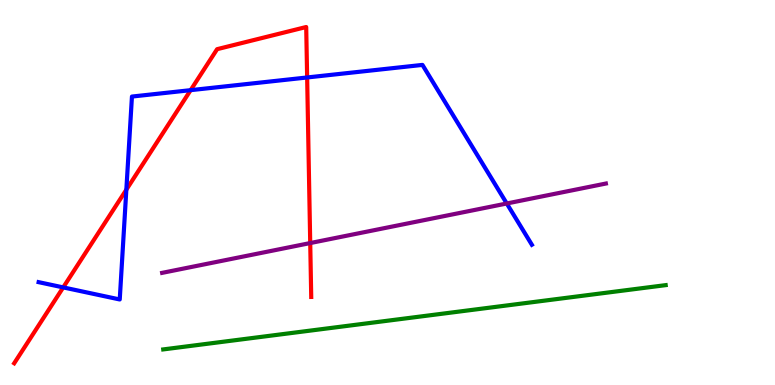[{'lines': ['blue', 'red'], 'intersections': [{'x': 0.816, 'y': 2.54}, {'x': 1.63, 'y': 5.07}, {'x': 2.46, 'y': 7.66}, {'x': 3.96, 'y': 7.99}]}, {'lines': ['green', 'red'], 'intersections': []}, {'lines': ['purple', 'red'], 'intersections': [{'x': 4.0, 'y': 3.69}]}, {'lines': ['blue', 'green'], 'intersections': []}, {'lines': ['blue', 'purple'], 'intersections': [{'x': 6.54, 'y': 4.71}]}, {'lines': ['green', 'purple'], 'intersections': []}]